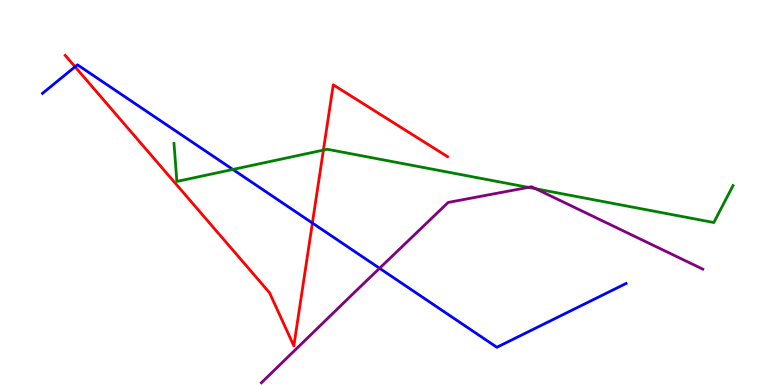[{'lines': ['blue', 'red'], 'intersections': [{'x': 0.968, 'y': 8.27}, {'x': 4.03, 'y': 4.21}]}, {'lines': ['green', 'red'], 'intersections': [{'x': 4.17, 'y': 6.1}]}, {'lines': ['purple', 'red'], 'intersections': []}, {'lines': ['blue', 'green'], 'intersections': [{'x': 3.0, 'y': 5.6}]}, {'lines': ['blue', 'purple'], 'intersections': [{'x': 4.9, 'y': 3.03}]}, {'lines': ['green', 'purple'], 'intersections': [{'x': 6.82, 'y': 5.13}, {'x': 6.91, 'y': 5.1}]}]